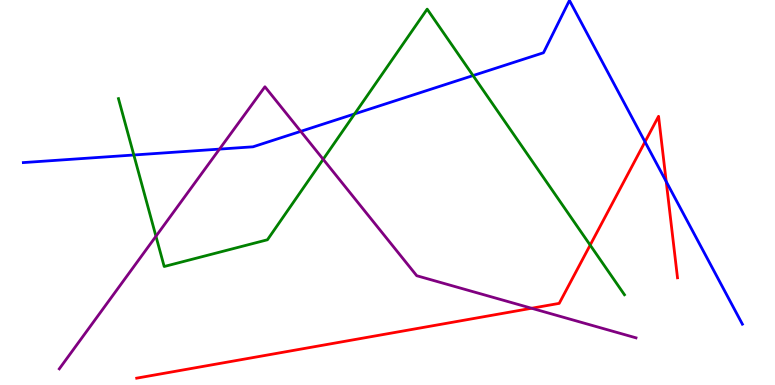[{'lines': ['blue', 'red'], 'intersections': [{'x': 8.32, 'y': 6.32}, {'x': 8.6, 'y': 5.28}]}, {'lines': ['green', 'red'], 'intersections': [{'x': 7.62, 'y': 3.63}]}, {'lines': ['purple', 'red'], 'intersections': [{'x': 6.86, 'y': 1.99}]}, {'lines': ['blue', 'green'], 'intersections': [{'x': 1.73, 'y': 5.97}, {'x': 4.58, 'y': 7.04}, {'x': 6.1, 'y': 8.04}]}, {'lines': ['blue', 'purple'], 'intersections': [{'x': 2.83, 'y': 6.13}, {'x': 3.88, 'y': 6.59}]}, {'lines': ['green', 'purple'], 'intersections': [{'x': 2.01, 'y': 3.86}, {'x': 4.17, 'y': 5.86}]}]